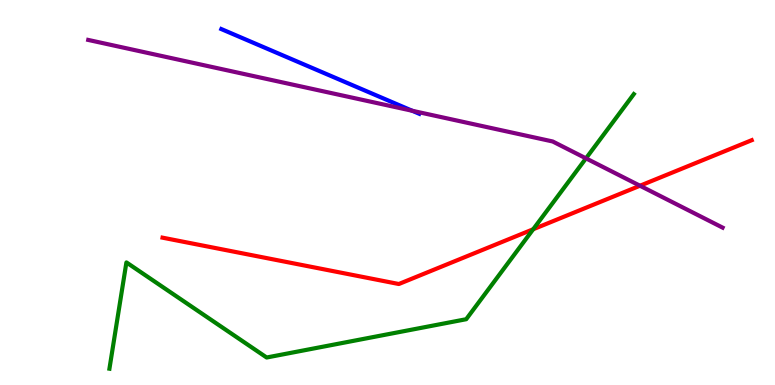[{'lines': ['blue', 'red'], 'intersections': []}, {'lines': ['green', 'red'], 'intersections': [{'x': 6.88, 'y': 4.05}]}, {'lines': ['purple', 'red'], 'intersections': [{'x': 8.26, 'y': 5.18}]}, {'lines': ['blue', 'green'], 'intersections': []}, {'lines': ['blue', 'purple'], 'intersections': [{'x': 5.32, 'y': 7.12}]}, {'lines': ['green', 'purple'], 'intersections': [{'x': 7.56, 'y': 5.89}]}]